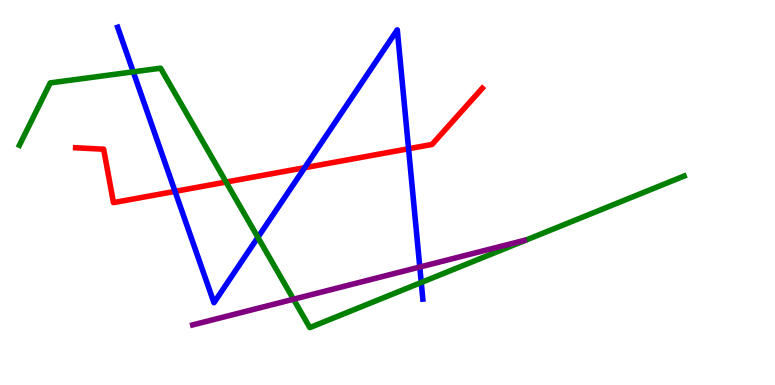[{'lines': ['blue', 'red'], 'intersections': [{'x': 2.26, 'y': 5.03}, {'x': 3.93, 'y': 5.64}, {'x': 5.27, 'y': 6.14}]}, {'lines': ['green', 'red'], 'intersections': [{'x': 2.92, 'y': 5.27}]}, {'lines': ['purple', 'red'], 'intersections': []}, {'lines': ['blue', 'green'], 'intersections': [{'x': 1.72, 'y': 8.13}, {'x': 3.33, 'y': 3.84}, {'x': 5.44, 'y': 2.66}]}, {'lines': ['blue', 'purple'], 'intersections': [{'x': 5.42, 'y': 3.06}]}, {'lines': ['green', 'purple'], 'intersections': [{'x': 3.79, 'y': 2.23}]}]